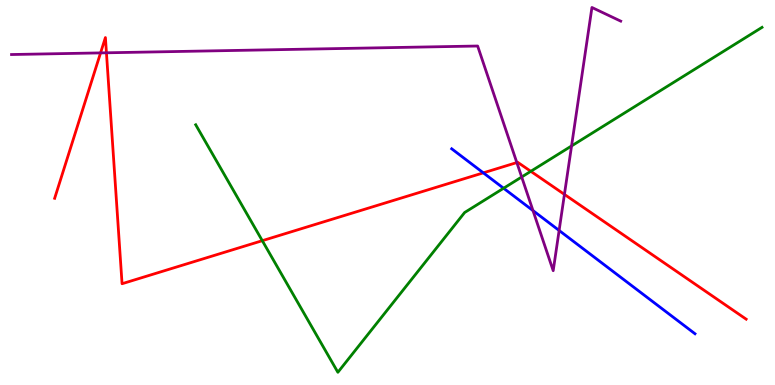[{'lines': ['blue', 'red'], 'intersections': [{'x': 6.24, 'y': 5.51}]}, {'lines': ['green', 'red'], 'intersections': [{'x': 3.38, 'y': 3.75}, {'x': 6.85, 'y': 5.55}]}, {'lines': ['purple', 'red'], 'intersections': [{'x': 1.3, 'y': 8.63}, {'x': 1.37, 'y': 8.63}, {'x': 6.67, 'y': 5.78}, {'x': 7.28, 'y': 4.95}]}, {'lines': ['blue', 'green'], 'intersections': [{'x': 6.5, 'y': 5.11}]}, {'lines': ['blue', 'purple'], 'intersections': [{'x': 6.88, 'y': 4.53}, {'x': 7.21, 'y': 4.01}]}, {'lines': ['green', 'purple'], 'intersections': [{'x': 6.73, 'y': 5.4}, {'x': 7.37, 'y': 6.21}]}]